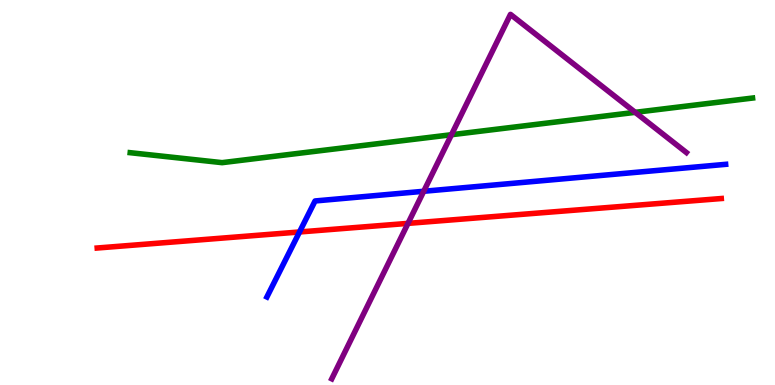[{'lines': ['blue', 'red'], 'intersections': [{'x': 3.86, 'y': 3.97}]}, {'lines': ['green', 'red'], 'intersections': []}, {'lines': ['purple', 'red'], 'intersections': [{'x': 5.26, 'y': 4.2}]}, {'lines': ['blue', 'green'], 'intersections': []}, {'lines': ['blue', 'purple'], 'intersections': [{'x': 5.47, 'y': 5.03}]}, {'lines': ['green', 'purple'], 'intersections': [{'x': 5.83, 'y': 6.5}, {'x': 8.2, 'y': 7.08}]}]